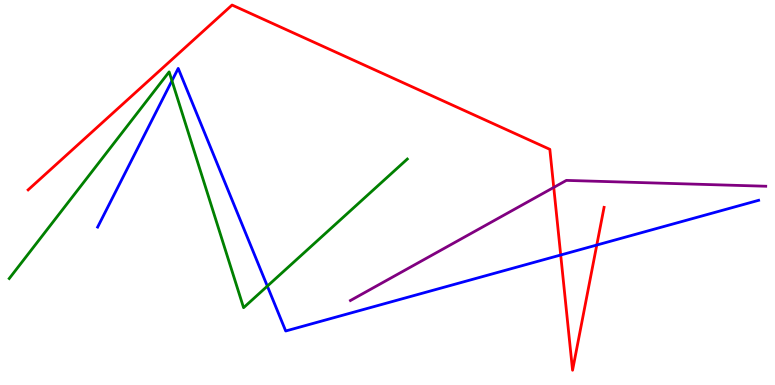[{'lines': ['blue', 'red'], 'intersections': [{'x': 7.23, 'y': 3.38}, {'x': 7.7, 'y': 3.64}]}, {'lines': ['green', 'red'], 'intersections': []}, {'lines': ['purple', 'red'], 'intersections': [{'x': 7.15, 'y': 5.13}]}, {'lines': ['blue', 'green'], 'intersections': [{'x': 2.22, 'y': 7.9}, {'x': 3.45, 'y': 2.57}]}, {'lines': ['blue', 'purple'], 'intersections': []}, {'lines': ['green', 'purple'], 'intersections': []}]